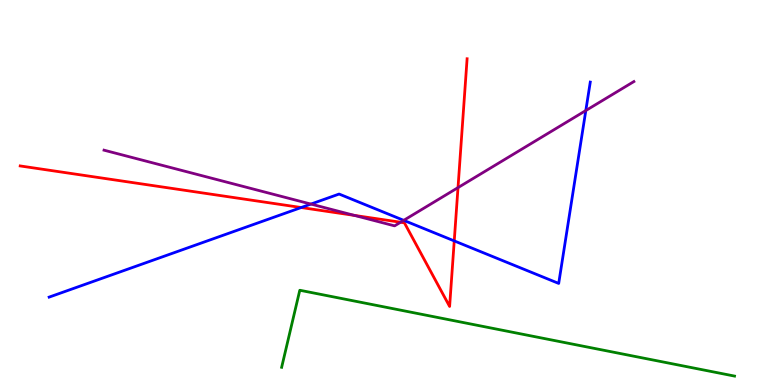[{'lines': ['blue', 'red'], 'intersections': [{'x': 3.89, 'y': 4.61}, {'x': 5.86, 'y': 3.74}]}, {'lines': ['green', 'red'], 'intersections': []}, {'lines': ['purple', 'red'], 'intersections': [{'x': 4.57, 'y': 4.41}, {'x': 5.17, 'y': 4.23}, {'x': 5.91, 'y': 5.13}]}, {'lines': ['blue', 'green'], 'intersections': []}, {'lines': ['blue', 'purple'], 'intersections': [{'x': 4.01, 'y': 4.7}, {'x': 5.21, 'y': 4.28}, {'x': 7.56, 'y': 7.13}]}, {'lines': ['green', 'purple'], 'intersections': []}]